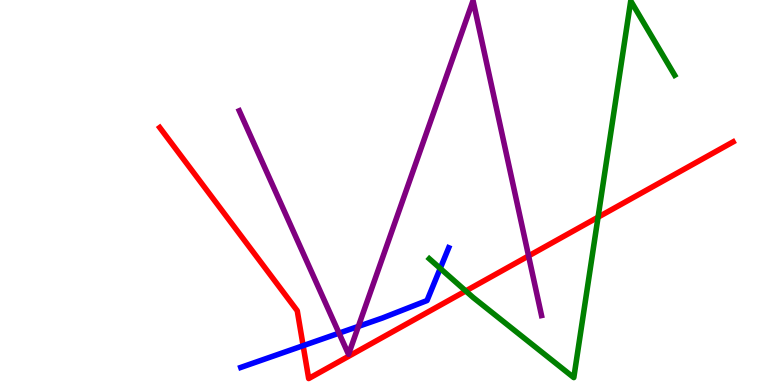[{'lines': ['blue', 'red'], 'intersections': [{'x': 3.91, 'y': 1.02}]}, {'lines': ['green', 'red'], 'intersections': [{'x': 6.01, 'y': 2.44}, {'x': 7.72, 'y': 4.36}]}, {'lines': ['purple', 'red'], 'intersections': [{'x': 6.82, 'y': 3.35}]}, {'lines': ['blue', 'green'], 'intersections': [{'x': 5.68, 'y': 3.03}]}, {'lines': ['blue', 'purple'], 'intersections': [{'x': 4.37, 'y': 1.35}, {'x': 4.62, 'y': 1.52}]}, {'lines': ['green', 'purple'], 'intersections': []}]